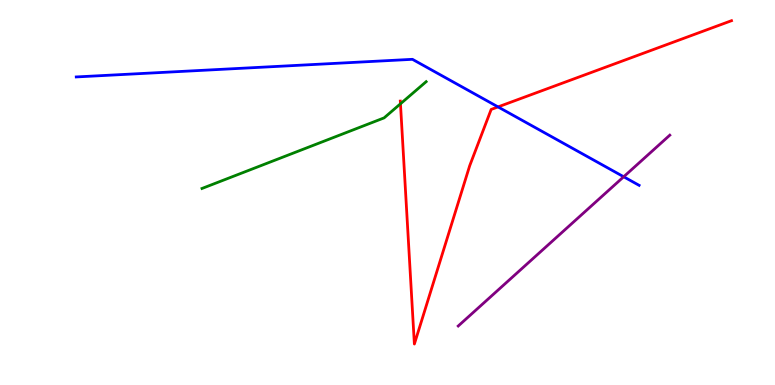[{'lines': ['blue', 'red'], 'intersections': [{'x': 6.43, 'y': 7.22}]}, {'lines': ['green', 'red'], 'intersections': [{'x': 5.17, 'y': 7.3}]}, {'lines': ['purple', 'red'], 'intersections': []}, {'lines': ['blue', 'green'], 'intersections': []}, {'lines': ['blue', 'purple'], 'intersections': [{'x': 8.05, 'y': 5.41}]}, {'lines': ['green', 'purple'], 'intersections': []}]